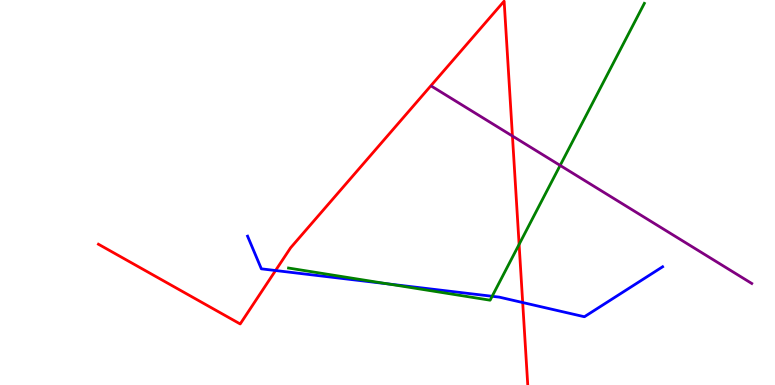[{'lines': ['blue', 'red'], 'intersections': [{'x': 3.56, 'y': 2.97}, {'x': 6.74, 'y': 2.14}]}, {'lines': ['green', 'red'], 'intersections': [{'x': 6.7, 'y': 3.65}]}, {'lines': ['purple', 'red'], 'intersections': [{'x': 6.61, 'y': 6.47}]}, {'lines': ['blue', 'green'], 'intersections': [{'x': 5.0, 'y': 2.63}, {'x': 6.35, 'y': 2.3}]}, {'lines': ['blue', 'purple'], 'intersections': []}, {'lines': ['green', 'purple'], 'intersections': [{'x': 7.23, 'y': 5.7}]}]